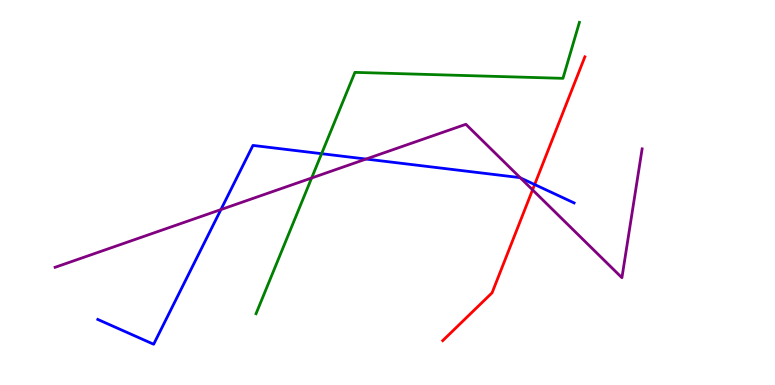[{'lines': ['blue', 'red'], 'intersections': [{'x': 6.9, 'y': 5.21}]}, {'lines': ['green', 'red'], 'intersections': []}, {'lines': ['purple', 'red'], 'intersections': [{'x': 6.87, 'y': 5.07}]}, {'lines': ['blue', 'green'], 'intersections': [{'x': 4.15, 'y': 6.01}]}, {'lines': ['blue', 'purple'], 'intersections': [{'x': 2.85, 'y': 4.56}, {'x': 4.72, 'y': 5.87}, {'x': 6.71, 'y': 5.38}]}, {'lines': ['green', 'purple'], 'intersections': [{'x': 4.02, 'y': 5.38}]}]